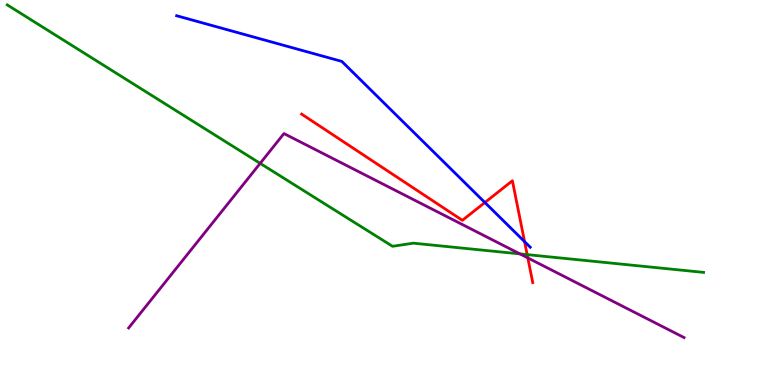[{'lines': ['blue', 'red'], 'intersections': [{'x': 6.26, 'y': 4.74}, {'x': 6.77, 'y': 3.72}]}, {'lines': ['green', 'red'], 'intersections': [{'x': 6.8, 'y': 3.39}]}, {'lines': ['purple', 'red'], 'intersections': [{'x': 6.81, 'y': 3.3}]}, {'lines': ['blue', 'green'], 'intersections': []}, {'lines': ['blue', 'purple'], 'intersections': []}, {'lines': ['green', 'purple'], 'intersections': [{'x': 3.36, 'y': 5.76}, {'x': 6.71, 'y': 3.41}]}]